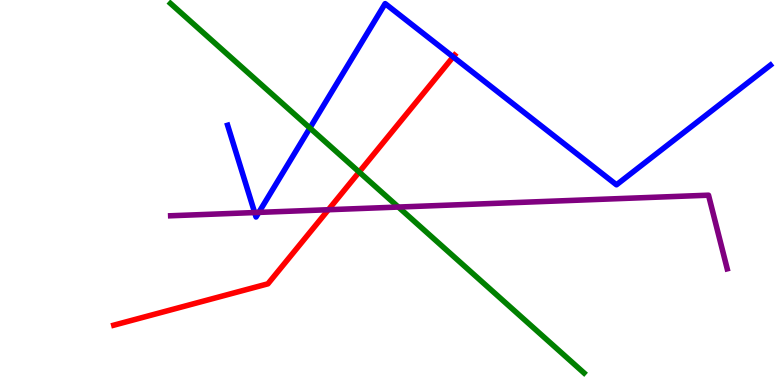[{'lines': ['blue', 'red'], 'intersections': [{'x': 5.85, 'y': 8.52}]}, {'lines': ['green', 'red'], 'intersections': [{'x': 4.63, 'y': 5.53}]}, {'lines': ['purple', 'red'], 'intersections': [{'x': 4.24, 'y': 4.55}]}, {'lines': ['blue', 'green'], 'intersections': [{'x': 4.0, 'y': 6.68}]}, {'lines': ['blue', 'purple'], 'intersections': [{'x': 3.29, 'y': 4.48}, {'x': 3.34, 'y': 4.48}]}, {'lines': ['green', 'purple'], 'intersections': [{'x': 5.14, 'y': 4.62}]}]